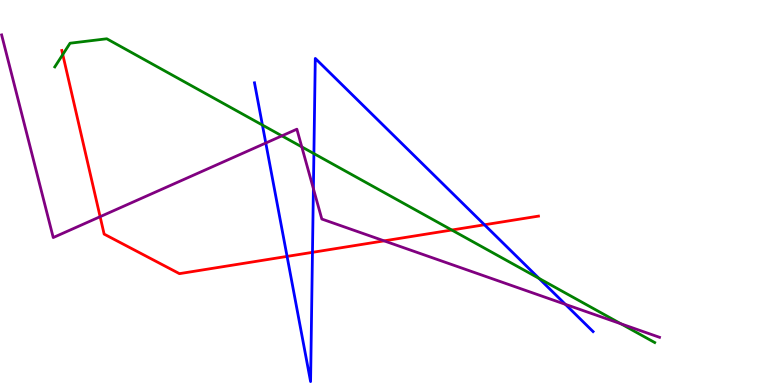[{'lines': ['blue', 'red'], 'intersections': [{'x': 3.7, 'y': 3.34}, {'x': 4.03, 'y': 3.45}, {'x': 6.25, 'y': 4.16}]}, {'lines': ['green', 'red'], 'intersections': [{'x': 0.81, 'y': 8.58}, {'x': 5.83, 'y': 4.03}]}, {'lines': ['purple', 'red'], 'intersections': [{'x': 1.29, 'y': 4.37}, {'x': 4.96, 'y': 3.74}]}, {'lines': ['blue', 'green'], 'intersections': [{'x': 3.39, 'y': 6.75}, {'x': 4.05, 'y': 6.01}, {'x': 6.95, 'y': 2.77}]}, {'lines': ['blue', 'purple'], 'intersections': [{'x': 3.43, 'y': 6.29}, {'x': 4.04, 'y': 5.1}, {'x': 7.3, 'y': 2.09}]}, {'lines': ['green', 'purple'], 'intersections': [{'x': 3.64, 'y': 6.47}, {'x': 3.89, 'y': 6.18}, {'x': 8.01, 'y': 1.59}]}]